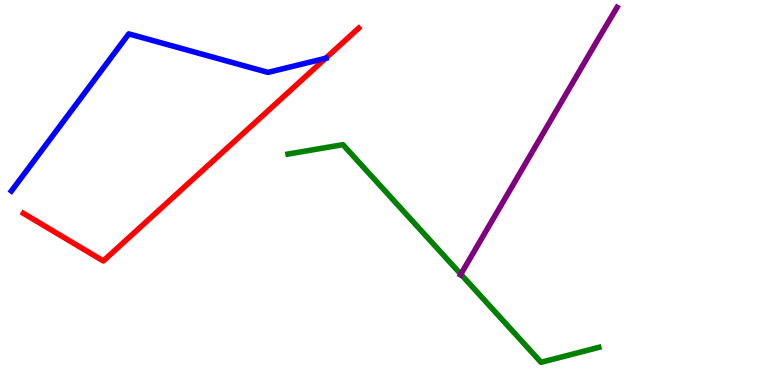[{'lines': ['blue', 'red'], 'intersections': [{'x': 4.2, 'y': 8.49}]}, {'lines': ['green', 'red'], 'intersections': []}, {'lines': ['purple', 'red'], 'intersections': []}, {'lines': ['blue', 'green'], 'intersections': []}, {'lines': ['blue', 'purple'], 'intersections': []}, {'lines': ['green', 'purple'], 'intersections': [{'x': 5.95, 'y': 2.88}]}]